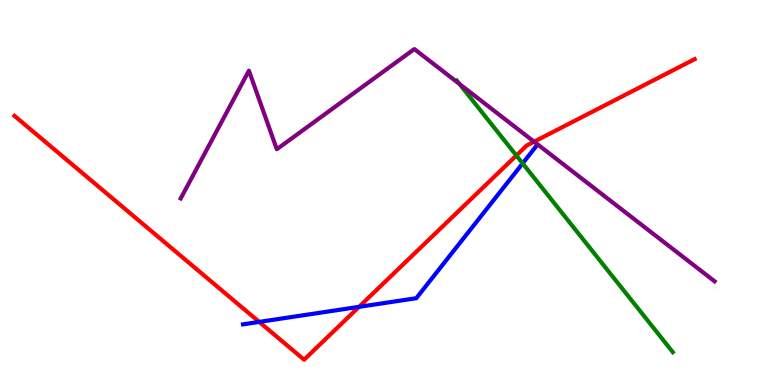[{'lines': ['blue', 'red'], 'intersections': [{'x': 3.34, 'y': 1.64}, {'x': 4.63, 'y': 2.03}]}, {'lines': ['green', 'red'], 'intersections': [{'x': 6.66, 'y': 5.96}]}, {'lines': ['purple', 'red'], 'intersections': [{'x': 6.89, 'y': 6.32}]}, {'lines': ['blue', 'green'], 'intersections': [{'x': 6.74, 'y': 5.76}]}, {'lines': ['blue', 'purple'], 'intersections': []}, {'lines': ['green', 'purple'], 'intersections': [{'x': 5.93, 'y': 7.82}]}]